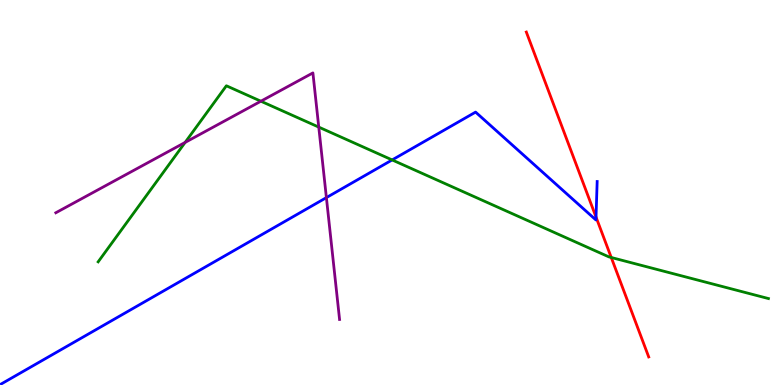[{'lines': ['blue', 'red'], 'intersections': [{'x': 7.69, 'y': 4.36}]}, {'lines': ['green', 'red'], 'intersections': [{'x': 7.89, 'y': 3.31}]}, {'lines': ['purple', 'red'], 'intersections': []}, {'lines': ['blue', 'green'], 'intersections': [{'x': 5.06, 'y': 5.85}]}, {'lines': ['blue', 'purple'], 'intersections': [{'x': 4.21, 'y': 4.87}]}, {'lines': ['green', 'purple'], 'intersections': [{'x': 2.39, 'y': 6.3}, {'x': 3.37, 'y': 7.37}, {'x': 4.11, 'y': 6.7}]}]